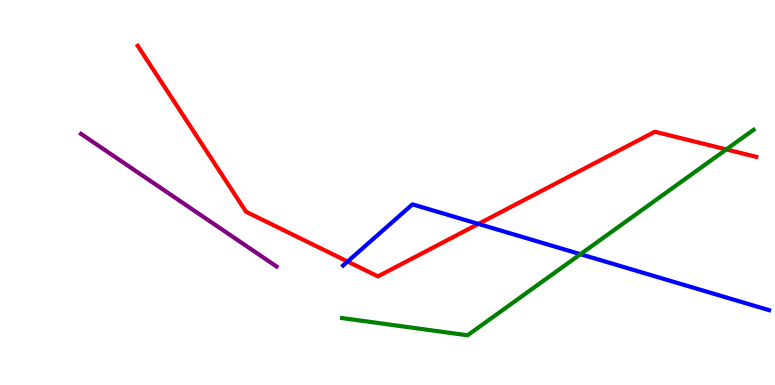[{'lines': ['blue', 'red'], 'intersections': [{'x': 4.49, 'y': 3.21}, {'x': 6.17, 'y': 4.18}]}, {'lines': ['green', 'red'], 'intersections': [{'x': 9.37, 'y': 6.12}]}, {'lines': ['purple', 'red'], 'intersections': []}, {'lines': ['blue', 'green'], 'intersections': [{'x': 7.49, 'y': 3.4}]}, {'lines': ['blue', 'purple'], 'intersections': []}, {'lines': ['green', 'purple'], 'intersections': []}]